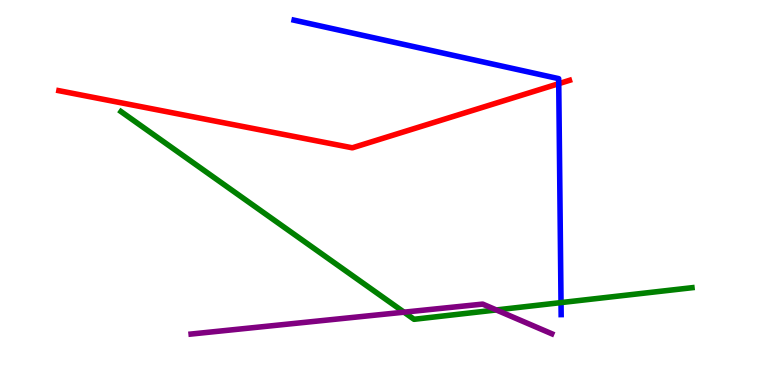[{'lines': ['blue', 'red'], 'intersections': [{'x': 7.21, 'y': 7.83}]}, {'lines': ['green', 'red'], 'intersections': []}, {'lines': ['purple', 'red'], 'intersections': []}, {'lines': ['blue', 'green'], 'intersections': [{'x': 7.24, 'y': 2.14}]}, {'lines': ['blue', 'purple'], 'intersections': []}, {'lines': ['green', 'purple'], 'intersections': [{'x': 5.21, 'y': 1.89}, {'x': 6.4, 'y': 1.95}]}]